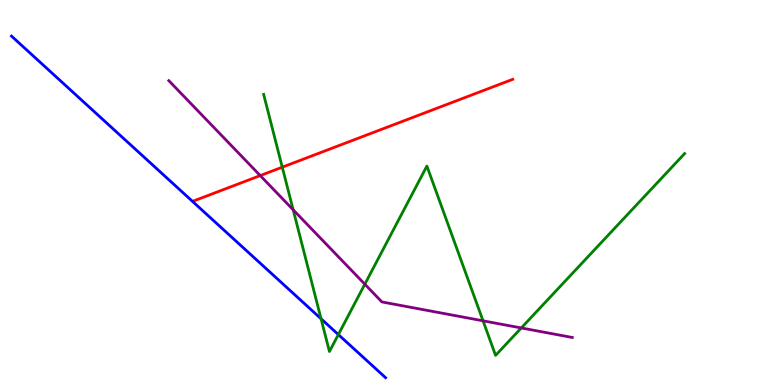[{'lines': ['blue', 'red'], 'intersections': []}, {'lines': ['green', 'red'], 'intersections': [{'x': 3.64, 'y': 5.66}]}, {'lines': ['purple', 'red'], 'intersections': [{'x': 3.36, 'y': 5.44}]}, {'lines': ['blue', 'green'], 'intersections': [{'x': 4.14, 'y': 1.72}, {'x': 4.37, 'y': 1.31}]}, {'lines': ['blue', 'purple'], 'intersections': []}, {'lines': ['green', 'purple'], 'intersections': [{'x': 3.78, 'y': 4.55}, {'x': 4.71, 'y': 2.62}, {'x': 6.23, 'y': 1.67}, {'x': 6.73, 'y': 1.48}]}]